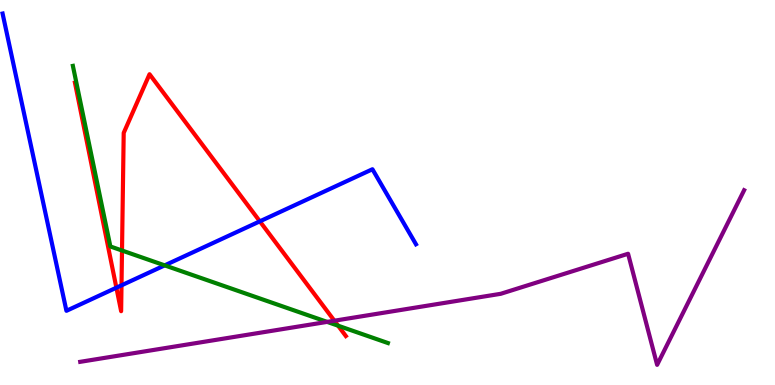[{'lines': ['blue', 'red'], 'intersections': [{'x': 1.5, 'y': 2.53}, {'x': 1.57, 'y': 2.59}, {'x': 3.35, 'y': 4.25}]}, {'lines': ['green', 'red'], 'intersections': [{'x': 1.57, 'y': 3.49}, {'x': 4.36, 'y': 1.54}]}, {'lines': ['purple', 'red'], 'intersections': [{'x': 4.31, 'y': 1.67}]}, {'lines': ['blue', 'green'], 'intersections': [{'x': 2.12, 'y': 3.11}]}, {'lines': ['blue', 'purple'], 'intersections': []}, {'lines': ['green', 'purple'], 'intersections': [{'x': 4.22, 'y': 1.64}]}]